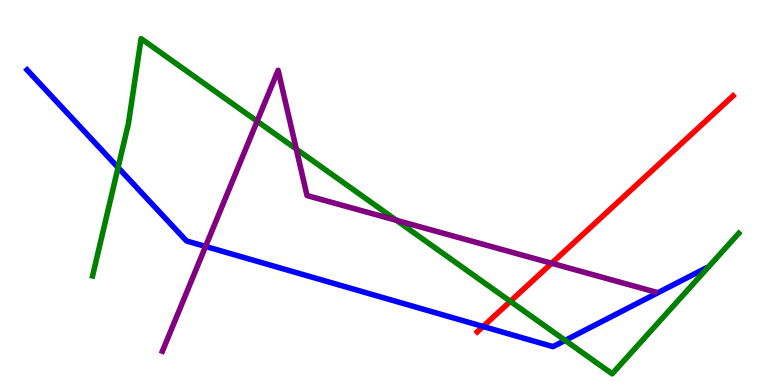[{'lines': ['blue', 'red'], 'intersections': [{'x': 6.23, 'y': 1.52}]}, {'lines': ['green', 'red'], 'intersections': [{'x': 6.58, 'y': 2.17}]}, {'lines': ['purple', 'red'], 'intersections': [{'x': 7.12, 'y': 3.16}]}, {'lines': ['blue', 'green'], 'intersections': [{'x': 1.52, 'y': 5.65}, {'x': 7.29, 'y': 1.16}]}, {'lines': ['blue', 'purple'], 'intersections': [{'x': 2.65, 'y': 3.6}]}, {'lines': ['green', 'purple'], 'intersections': [{'x': 3.32, 'y': 6.85}, {'x': 3.82, 'y': 6.13}, {'x': 5.11, 'y': 4.28}]}]